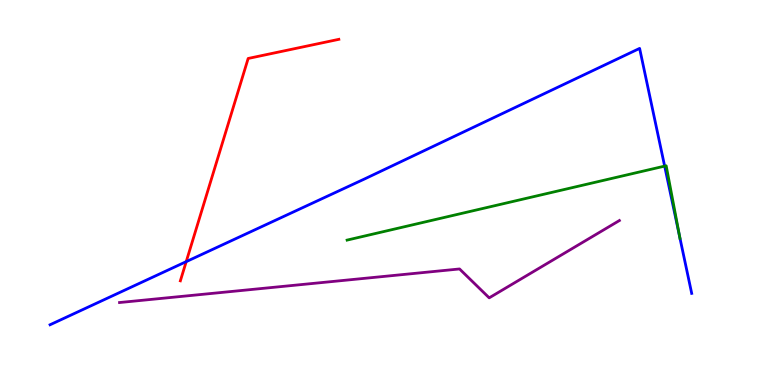[{'lines': ['blue', 'red'], 'intersections': [{'x': 2.4, 'y': 3.2}]}, {'lines': ['green', 'red'], 'intersections': []}, {'lines': ['purple', 'red'], 'intersections': []}, {'lines': ['blue', 'green'], 'intersections': [{'x': 8.58, 'y': 5.69}, {'x': 8.77, 'y': 3.84}]}, {'lines': ['blue', 'purple'], 'intersections': []}, {'lines': ['green', 'purple'], 'intersections': []}]